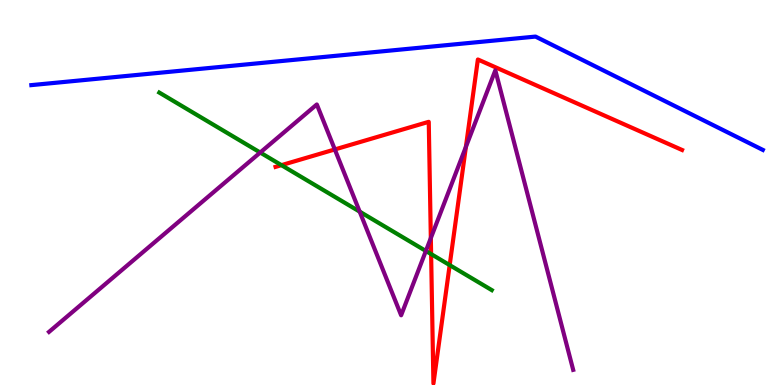[{'lines': ['blue', 'red'], 'intersections': []}, {'lines': ['green', 'red'], 'intersections': [{'x': 3.63, 'y': 5.71}, {'x': 5.56, 'y': 3.4}, {'x': 5.8, 'y': 3.11}]}, {'lines': ['purple', 'red'], 'intersections': [{'x': 4.32, 'y': 6.12}, {'x': 5.56, 'y': 3.82}, {'x': 6.01, 'y': 6.18}]}, {'lines': ['blue', 'green'], 'intersections': []}, {'lines': ['blue', 'purple'], 'intersections': []}, {'lines': ['green', 'purple'], 'intersections': [{'x': 3.36, 'y': 6.04}, {'x': 4.64, 'y': 4.5}, {'x': 5.5, 'y': 3.48}]}]